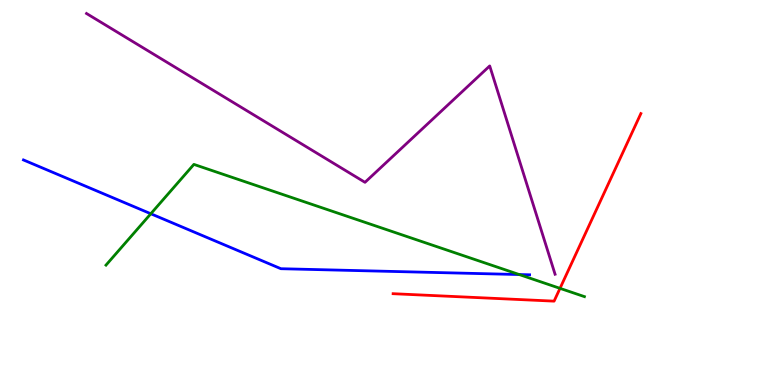[{'lines': ['blue', 'red'], 'intersections': []}, {'lines': ['green', 'red'], 'intersections': [{'x': 7.23, 'y': 2.51}]}, {'lines': ['purple', 'red'], 'intersections': []}, {'lines': ['blue', 'green'], 'intersections': [{'x': 1.95, 'y': 4.45}, {'x': 6.7, 'y': 2.87}]}, {'lines': ['blue', 'purple'], 'intersections': []}, {'lines': ['green', 'purple'], 'intersections': []}]